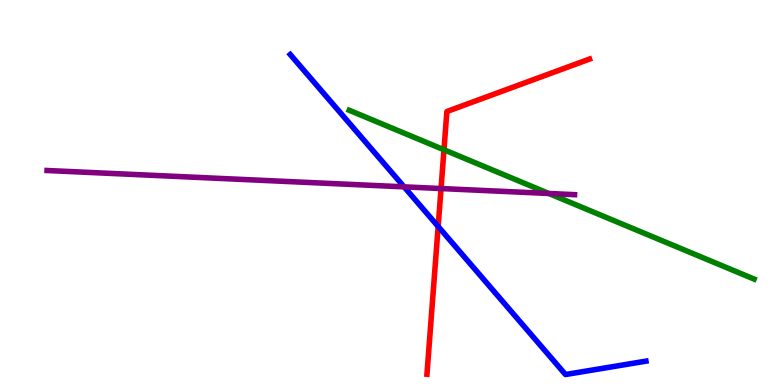[{'lines': ['blue', 'red'], 'intersections': [{'x': 5.65, 'y': 4.12}]}, {'lines': ['green', 'red'], 'intersections': [{'x': 5.73, 'y': 6.11}]}, {'lines': ['purple', 'red'], 'intersections': [{'x': 5.69, 'y': 5.1}]}, {'lines': ['blue', 'green'], 'intersections': []}, {'lines': ['blue', 'purple'], 'intersections': [{'x': 5.21, 'y': 5.15}]}, {'lines': ['green', 'purple'], 'intersections': [{'x': 7.08, 'y': 4.97}]}]